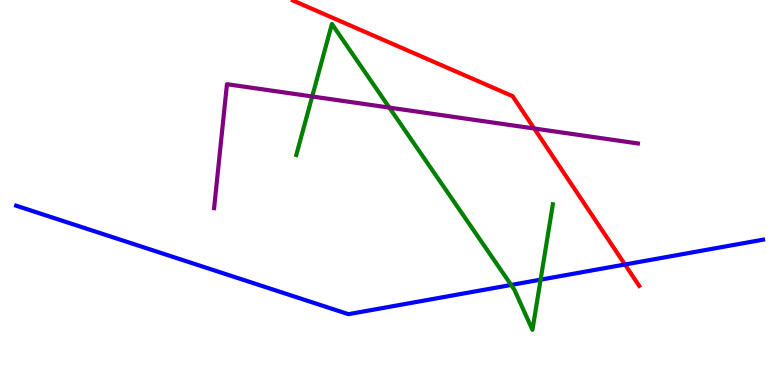[{'lines': ['blue', 'red'], 'intersections': [{'x': 8.06, 'y': 3.13}]}, {'lines': ['green', 'red'], 'intersections': []}, {'lines': ['purple', 'red'], 'intersections': [{'x': 6.89, 'y': 6.66}]}, {'lines': ['blue', 'green'], 'intersections': [{'x': 6.6, 'y': 2.6}, {'x': 6.98, 'y': 2.74}]}, {'lines': ['blue', 'purple'], 'intersections': []}, {'lines': ['green', 'purple'], 'intersections': [{'x': 4.03, 'y': 7.49}, {'x': 5.02, 'y': 7.21}]}]